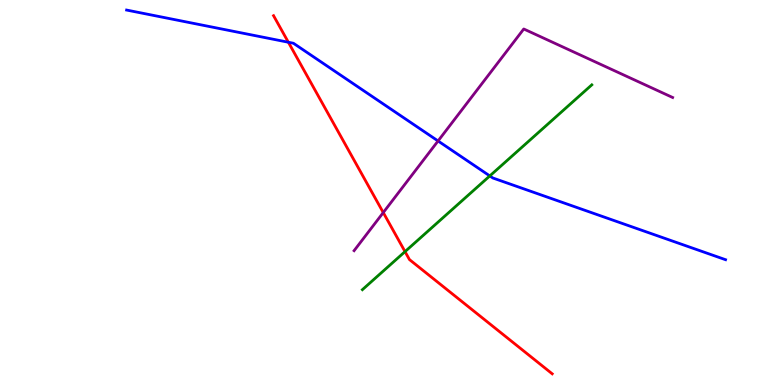[{'lines': ['blue', 'red'], 'intersections': [{'x': 3.72, 'y': 8.9}]}, {'lines': ['green', 'red'], 'intersections': [{'x': 5.23, 'y': 3.46}]}, {'lines': ['purple', 'red'], 'intersections': [{'x': 4.95, 'y': 4.48}]}, {'lines': ['blue', 'green'], 'intersections': [{'x': 6.32, 'y': 5.43}]}, {'lines': ['blue', 'purple'], 'intersections': [{'x': 5.65, 'y': 6.34}]}, {'lines': ['green', 'purple'], 'intersections': []}]